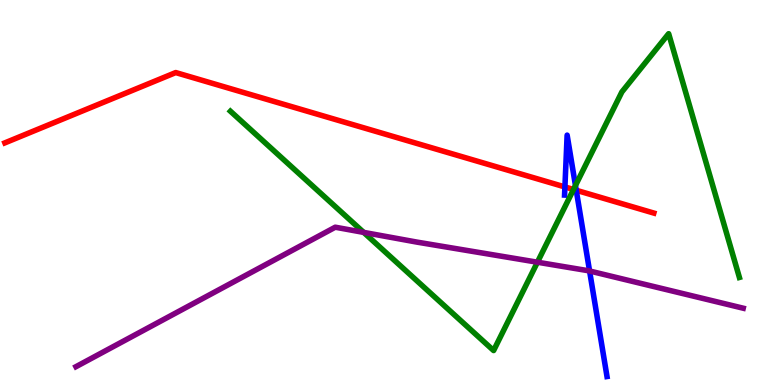[{'lines': ['blue', 'red'], 'intersections': [{'x': 7.29, 'y': 5.14}, {'x': 7.44, 'y': 5.06}]}, {'lines': ['green', 'red'], 'intersections': [{'x': 7.4, 'y': 5.08}]}, {'lines': ['purple', 'red'], 'intersections': []}, {'lines': ['blue', 'green'], 'intersections': [{'x': 7.43, 'y': 5.18}]}, {'lines': ['blue', 'purple'], 'intersections': [{'x': 7.61, 'y': 2.96}]}, {'lines': ['green', 'purple'], 'intersections': [{'x': 4.69, 'y': 3.96}, {'x': 6.93, 'y': 3.19}]}]